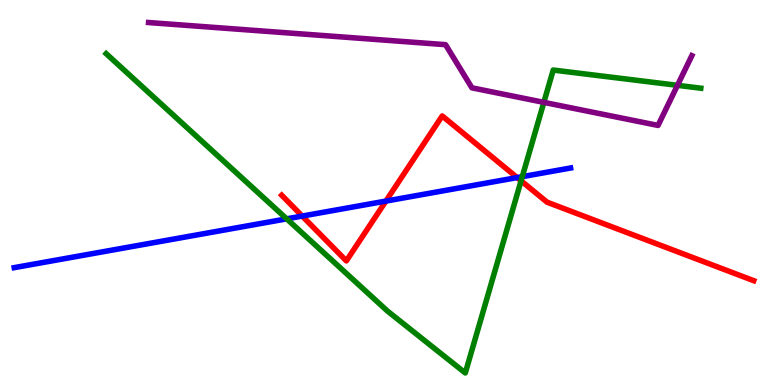[{'lines': ['blue', 'red'], 'intersections': [{'x': 3.9, 'y': 4.39}, {'x': 4.98, 'y': 4.78}, {'x': 6.67, 'y': 5.39}]}, {'lines': ['green', 'red'], 'intersections': [{'x': 6.72, 'y': 5.3}]}, {'lines': ['purple', 'red'], 'intersections': []}, {'lines': ['blue', 'green'], 'intersections': [{'x': 3.7, 'y': 4.32}, {'x': 6.74, 'y': 5.41}]}, {'lines': ['blue', 'purple'], 'intersections': []}, {'lines': ['green', 'purple'], 'intersections': [{'x': 7.02, 'y': 7.34}, {'x': 8.74, 'y': 7.78}]}]